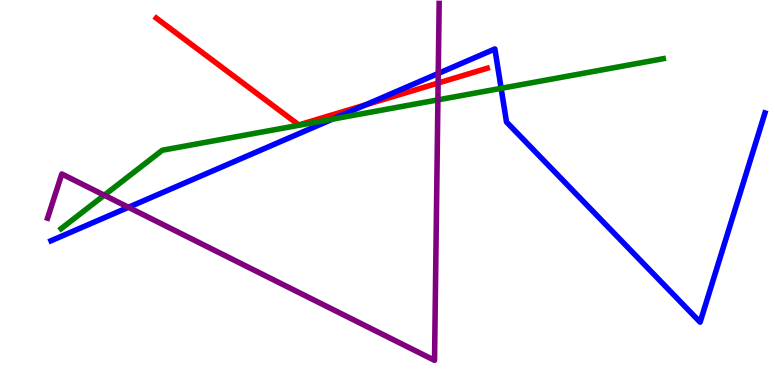[{'lines': ['blue', 'red'], 'intersections': [{'x': 4.72, 'y': 7.28}]}, {'lines': ['green', 'red'], 'intersections': []}, {'lines': ['purple', 'red'], 'intersections': [{'x': 5.65, 'y': 7.84}]}, {'lines': ['blue', 'green'], 'intersections': [{'x': 4.29, 'y': 6.91}, {'x': 6.47, 'y': 7.71}]}, {'lines': ['blue', 'purple'], 'intersections': [{'x': 1.66, 'y': 4.62}, {'x': 5.65, 'y': 8.09}]}, {'lines': ['green', 'purple'], 'intersections': [{'x': 1.35, 'y': 4.93}, {'x': 5.65, 'y': 7.41}]}]